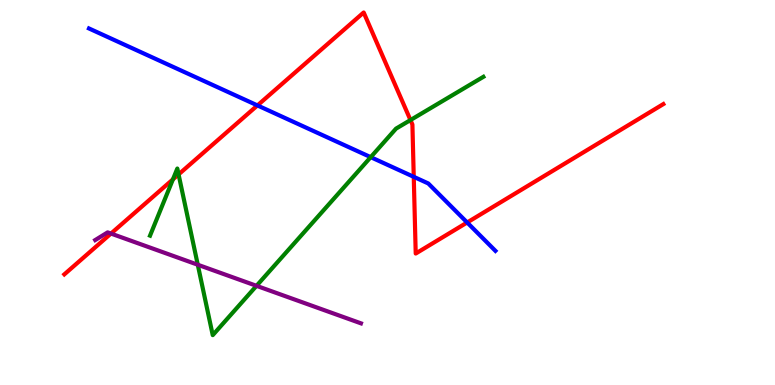[{'lines': ['blue', 'red'], 'intersections': [{'x': 3.32, 'y': 7.26}, {'x': 5.34, 'y': 5.41}, {'x': 6.03, 'y': 4.22}]}, {'lines': ['green', 'red'], 'intersections': [{'x': 2.23, 'y': 5.34}, {'x': 2.3, 'y': 5.47}, {'x': 5.3, 'y': 6.88}]}, {'lines': ['purple', 'red'], 'intersections': [{'x': 1.43, 'y': 3.93}]}, {'lines': ['blue', 'green'], 'intersections': [{'x': 4.78, 'y': 5.92}]}, {'lines': ['blue', 'purple'], 'intersections': []}, {'lines': ['green', 'purple'], 'intersections': [{'x': 2.55, 'y': 3.12}, {'x': 3.31, 'y': 2.58}]}]